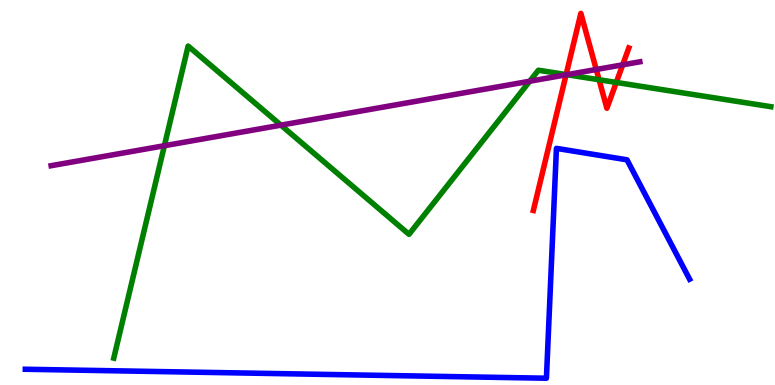[{'lines': ['blue', 'red'], 'intersections': []}, {'lines': ['green', 'red'], 'intersections': [{'x': 7.3, 'y': 8.06}, {'x': 7.73, 'y': 7.93}, {'x': 7.95, 'y': 7.86}]}, {'lines': ['purple', 'red'], 'intersections': [{'x': 7.3, 'y': 8.06}, {'x': 7.69, 'y': 8.2}, {'x': 8.03, 'y': 8.32}]}, {'lines': ['blue', 'green'], 'intersections': []}, {'lines': ['blue', 'purple'], 'intersections': []}, {'lines': ['green', 'purple'], 'intersections': [{'x': 2.12, 'y': 6.22}, {'x': 3.62, 'y': 6.75}, {'x': 6.83, 'y': 7.89}, {'x': 7.31, 'y': 8.06}]}]